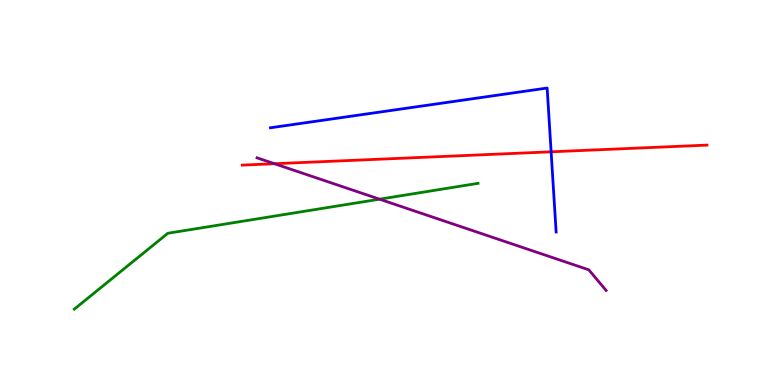[{'lines': ['blue', 'red'], 'intersections': [{'x': 7.11, 'y': 6.06}]}, {'lines': ['green', 'red'], 'intersections': []}, {'lines': ['purple', 'red'], 'intersections': [{'x': 3.54, 'y': 5.75}]}, {'lines': ['blue', 'green'], 'intersections': []}, {'lines': ['blue', 'purple'], 'intersections': []}, {'lines': ['green', 'purple'], 'intersections': [{'x': 4.9, 'y': 4.83}]}]